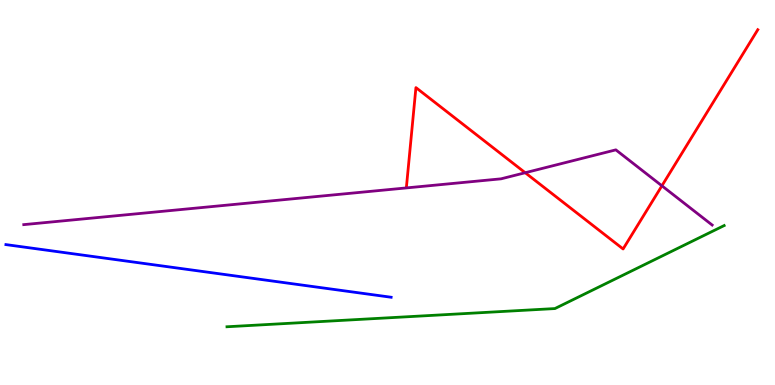[{'lines': ['blue', 'red'], 'intersections': []}, {'lines': ['green', 'red'], 'intersections': []}, {'lines': ['purple', 'red'], 'intersections': [{'x': 6.78, 'y': 5.51}, {'x': 8.54, 'y': 5.17}]}, {'lines': ['blue', 'green'], 'intersections': []}, {'lines': ['blue', 'purple'], 'intersections': []}, {'lines': ['green', 'purple'], 'intersections': []}]